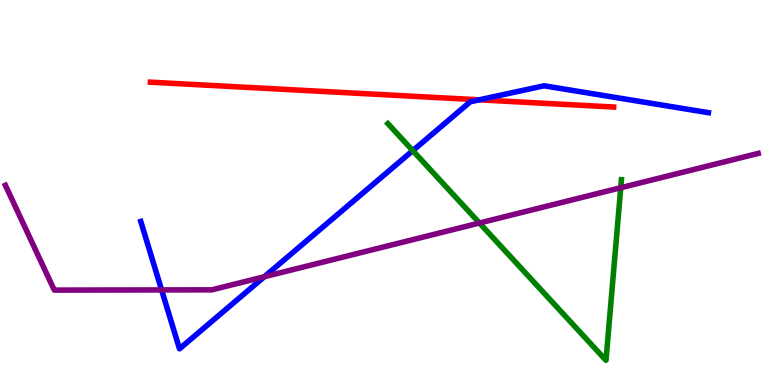[{'lines': ['blue', 'red'], 'intersections': [{'x': 6.18, 'y': 7.41}]}, {'lines': ['green', 'red'], 'intersections': []}, {'lines': ['purple', 'red'], 'intersections': []}, {'lines': ['blue', 'green'], 'intersections': [{'x': 5.33, 'y': 6.09}]}, {'lines': ['blue', 'purple'], 'intersections': [{'x': 2.09, 'y': 2.47}, {'x': 3.41, 'y': 2.81}]}, {'lines': ['green', 'purple'], 'intersections': [{'x': 6.19, 'y': 4.21}, {'x': 8.01, 'y': 5.12}]}]